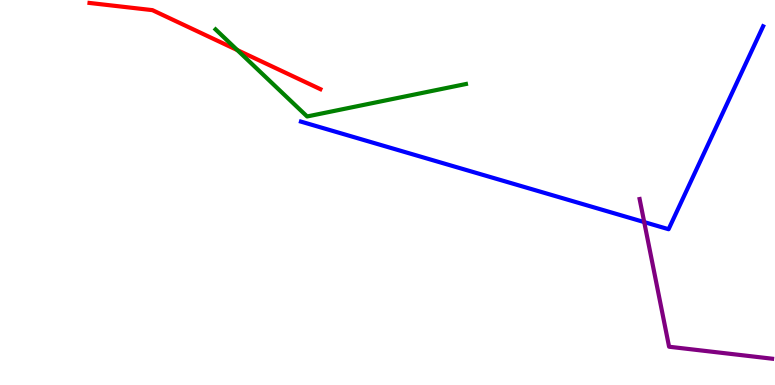[{'lines': ['blue', 'red'], 'intersections': []}, {'lines': ['green', 'red'], 'intersections': [{'x': 3.06, 'y': 8.7}]}, {'lines': ['purple', 'red'], 'intersections': []}, {'lines': ['blue', 'green'], 'intersections': []}, {'lines': ['blue', 'purple'], 'intersections': [{'x': 8.31, 'y': 4.23}]}, {'lines': ['green', 'purple'], 'intersections': []}]